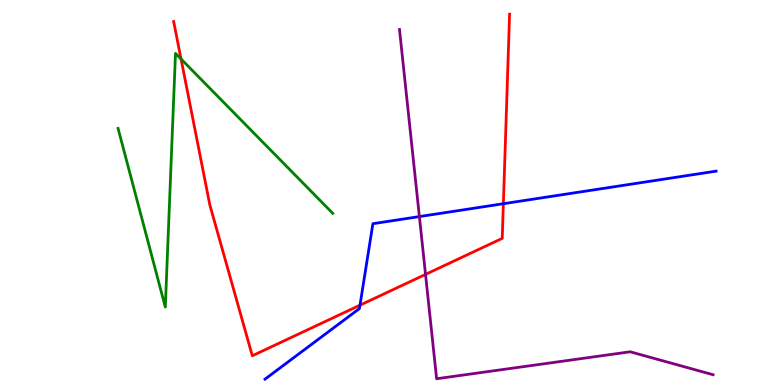[{'lines': ['blue', 'red'], 'intersections': [{'x': 4.64, 'y': 2.07}, {'x': 6.5, 'y': 4.71}]}, {'lines': ['green', 'red'], 'intersections': [{'x': 2.34, 'y': 8.47}]}, {'lines': ['purple', 'red'], 'intersections': [{'x': 5.49, 'y': 2.87}]}, {'lines': ['blue', 'green'], 'intersections': []}, {'lines': ['blue', 'purple'], 'intersections': [{'x': 5.41, 'y': 4.37}]}, {'lines': ['green', 'purple'], 'intersections': []}]